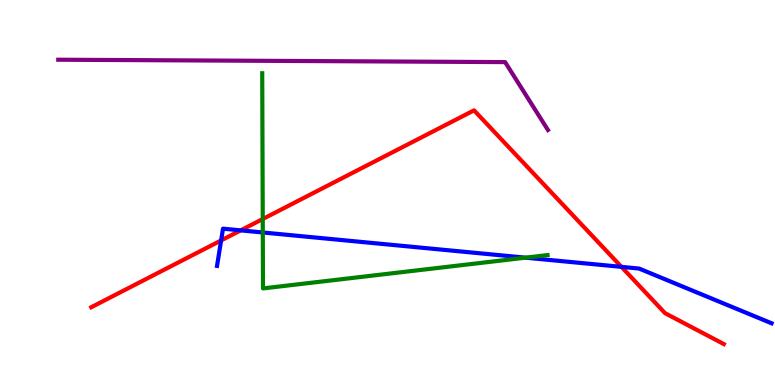[{'lines': ['blue', 'red'], 'intersections': [{'x': 2.85, 'y': 3.75}, {'x': 3.11, 'y': 4.02}, {'x': 8.02, 'y': 3.07}]}, {'lines': ['green', 'red'], 'intersections': [{'x': 3.39, 'y': 4.31}]}, {'lines': ['purple', 'red'], 'intersections': []}, {'lines': ['blue', 'green'], 'intersections': [{'x': 3.39, 'y': 3.96}, {'x': 6.78, 'y': 3.31}]}, {'lines': ['blue', 'purple'], 'intersections': []}, {'lines': ['green', 'purple'], 'intersections': []}]